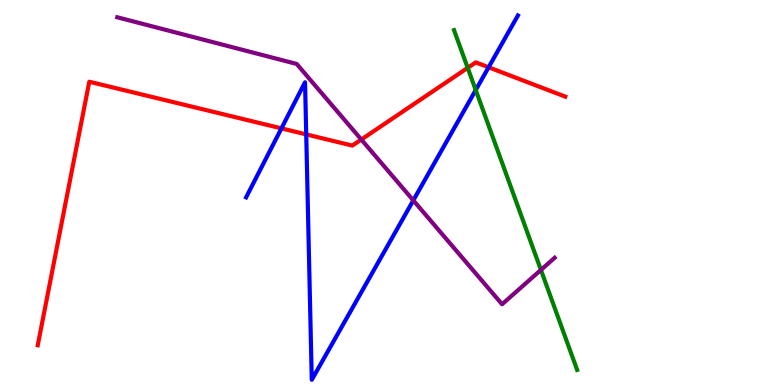[{'lines': ['blue', 'red'], 'intersections': [{'x': 3.63, 'y': 6.67}, {'x': 3.95, 'y': 6.51}, {'x': 6.3, 'y': 8.25}]}, {'lines': ['green', 'red'], 'intersections': [{'x': 6.03, 'y': 8.24}]}, {'lines': ['purple', 'red'], 'intersections': [{'x': 4.66, 'y': 6.38}]}, {'lines': ['blue', 'green'], 'intersections': [{'x': 6.14, 'y': 7.66}]}, {'lines': ['blue', 'purple'], 'intersections': [{'x': 5.33, 'y': 4.8}]}, {'lines': ['green', 'purple'], 'intersections': [{'x': 6.98, 'y': 2.99}]}]